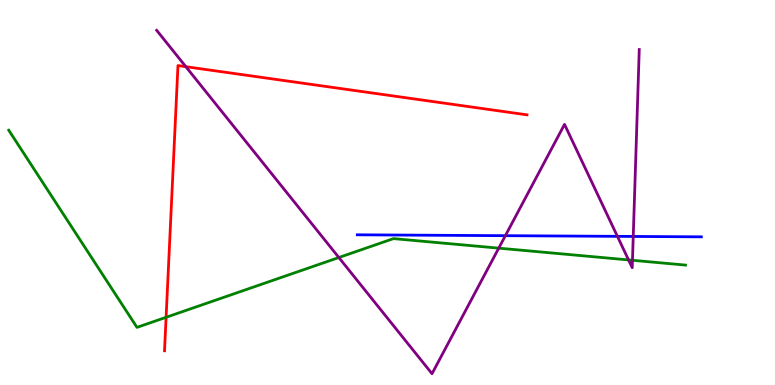[{'lines': ['blue', 'red'], 'intersections': []}, {'lines': ['green', 'red'], 'intersections': [{'x': 2.14, 'y': 1.76}]}, {'lines': ['purple', 'red'], 'intersections': [{'x': 2.4, 'y': 8.27}]}, {'lines': ['blue', 'green'], 'intersections': []}, {'lines': ['blue', 'purple'], 'intersections': [{'x': 6.52, 'y': 3.88}, {'x': 7.97, 'y': 3.86}, {'x': 8.17, 'y': 3.86}]}, {'lines': ['green', 'purple'], 'intersections': [{'x': 4.37, 'y': 3.31}, {'x': 6.44, 'y': 3.55}, {'x': 8.11, 'y': 3.25}, {'x': 8.16, 'y': 3.24}]}]